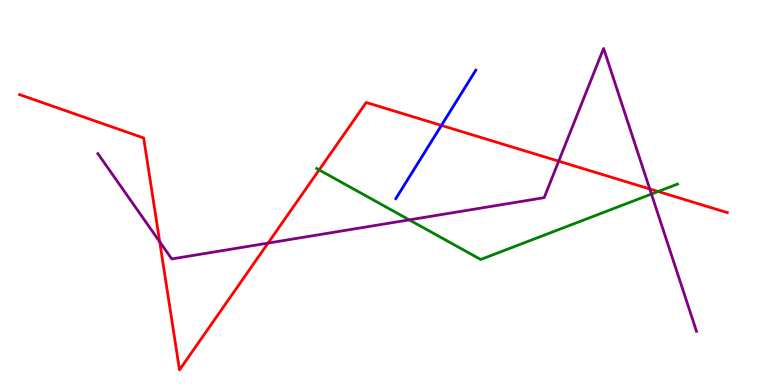[{'lines': ['blue', 'red'], 'intersections': [{'x': 5.7, 'y': 6.74}]}, {'lines': ['green', 'red'], 'intersections': [{'x': 4.12, 'y': 5.59}, {'x': 8.49, 'y': 5.03}]}, {'lines': ['purple', 'red'], 'intersections': [{'x': 2.06, 'y': 3.72}, {'x': 3.46, 'y': 3.69}, {'x': 7.21, 'y': 5.81}, {'x': 8.38, 'y': 5.09}]}, {'lines': ['blue', 'green'], 'intersections': []}, {'lines': ['blue', 'purple'], 'intersections': []}, {'lines': ['green', 'purple'], 'intersections': [{'x': 5.28, 'y': 4.29}, {'x': 8.41, 'y': 4.96}]}]